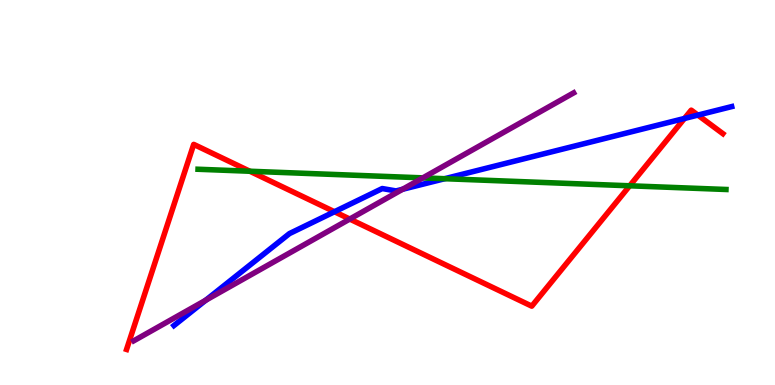[{'lines': ['blue', 'red'], 'intersections': [{'x': 4.32, 'y': 4.5}, {'x': 8.83, 'y': 6.92}, {'x': 9.0, 'y': 7.01}]}, {'lines': ['green', 'red'], 'intersections': [{'x': 3.22, 'y': 5.55}, {'x': 8.13, 'y': 5.17}]}, {'lines': ['purple', 'red'], 'intersections': [{'x': 4.51, 'y': 4.31}]}, {'lines': ['blue', 'green'], 'intersections': [{'x': 5.74, 'y': 5.36}]}, {'lines': ['blue', 'purple'], 'intersections': [{'x': 2.65, 'y': 2.2}, {'x': 5.2, 'y': 5.08}]}, {'lines': ['green', 'purple'], 'intersections': [{'x': 5.46, 'y': 5.38}]}]